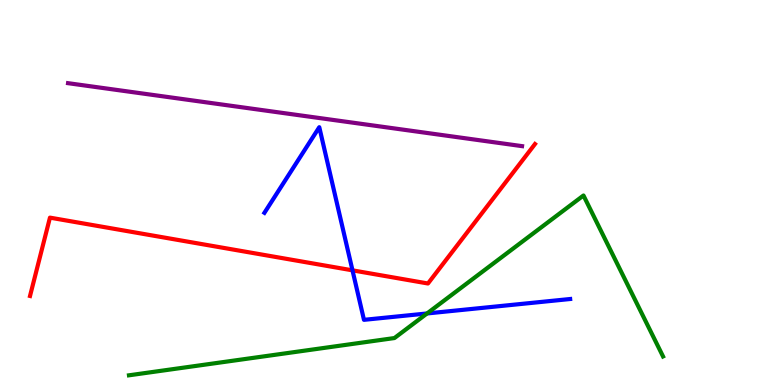[{'lines': ['blue', 'red'], 'intersections': [{'x': 4.55, 'y': 2.98}]}, {'lines': ['green', 'red'], 'intersections': []}, {'lines': ['purple', 'red'], 'intersections': []}, {'lines': ['blue', 'green'], 'intersections': [{'x': 5.51, 'y': 1.86}]}, {'lines': ['blue', 'purple'], 'intersections': []}, {'lines': ['green', 'purple'], 'intersections': []}]